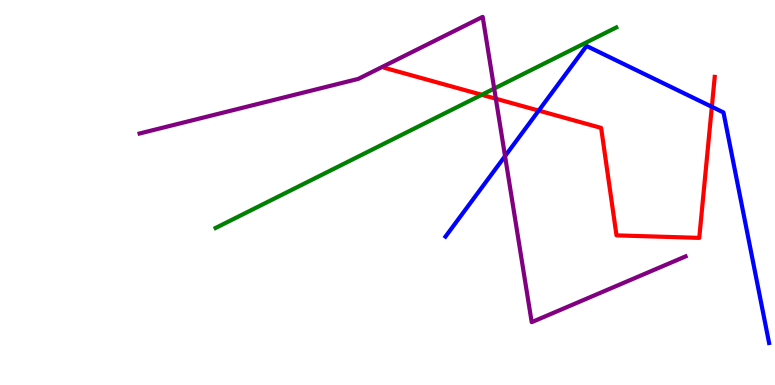[{'lines': ['blue', 'red'], 'intersections': [{'x': 6.95, 'y': 7.13}, {'x': 9.19, 'y': 7.23}]}, {'lines': ['green', 'red'], 'intersections': [{'x': 6.22, 'y': 7.54}]}, {'lines': ['purple', 'red'], 'intersections': [{'x': 6.4, 'y': 7.44}]}, {'lines': ['blue', 'green'], 'intersections': []}, {'lines': ['blue', 'purple'], 'intersections': [{'x': 6.52, 'y': 5.94}]}, {'lines': ['green', 'purple'], 'intersections': [{'x': 6.38, 'y': 7.7}]}]